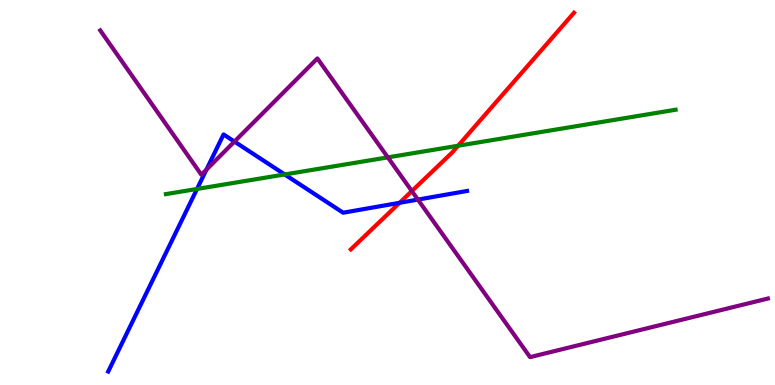[{'lines': ['blue', 'red'], 'intersections': [{'x': 5.16, 'y': 4.73}]}, {'lines': ['green', 'red'], 'intersections': [{'x': 5.91, 'y': 6.21}]}, {'lines': ['purple', 'red'], 'intersections': [{'x': 5.31, 'y': 5.04}]}, {'lines': ['blue', 'green'], 'intersections': [{'x': 2.54, 'y': 5.09}, {'x': 3.67, 'y': 5.47}]}, {'lines': ['blue', 'purple'], 'intersections': [{'x': 2.66, 'y': 5.59}, {'x': 3.03, 'y': 6.32}, {'x': 5.39, 'y': 4.82}]}, {'lines': ['green', 'purple'], 'intersections': [{'x': 5.0, 'y': 5.91}]}]